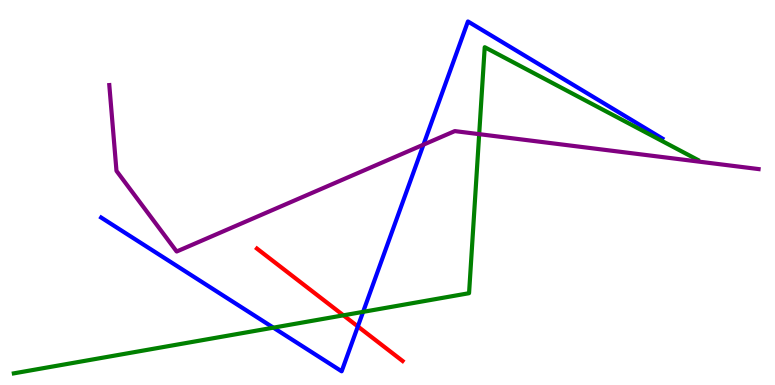[{'lines': ['blue', 'red'], 'intersections': [{'x': 4.62, 'y': 1.52}]}, {'lines': ['green', 'red'], 'intersections': [{'x': 4.43, 'y': 1.81}]}, {'lines': ['purple', 'red'], 'intersections': []}, {'lines': ['blue', 'green'], 'intersections': [{'x': 3.53, 'y': 1.49}, {'x': 4.69, 'y': 1.9}]}, {'lines': ['blue', 'purple'], 'intersections': [{'x': 5.46, 'y': 6.24}]}, {'lines': ['green', 'purple'], 'intersections': [{'x': 6.18, 'y': 6.52}]}]